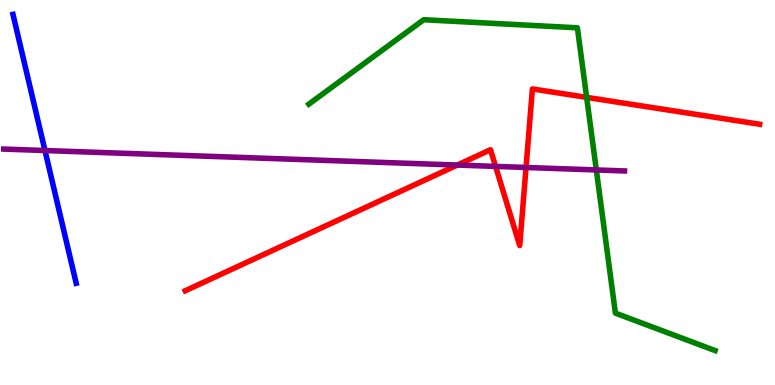[{'lines': ['blue', 'red'], 'intersections': []}, {'lines': ['green', 'red'], 'intersections': [{'x': 7.57, 'y': 7.47}]}, {'lines': ['purple', 'red'], 'intersections': [{'x': 5.9, 'y': 5.71}, {'x': 6.39, 'y': 5.68}, {'x': 6.79, 'y': 5.65}]}, {'lines': ['blue', 'green'], 'intersections': []}, {'lines': ['blue', 'purple'], 'intersections': [{'x': 0.58, 'y': 6.09}]}, {'lines': ['green', 'purple'], 'intersections': [{'x': 7.69, 'y': 5.59}]}]